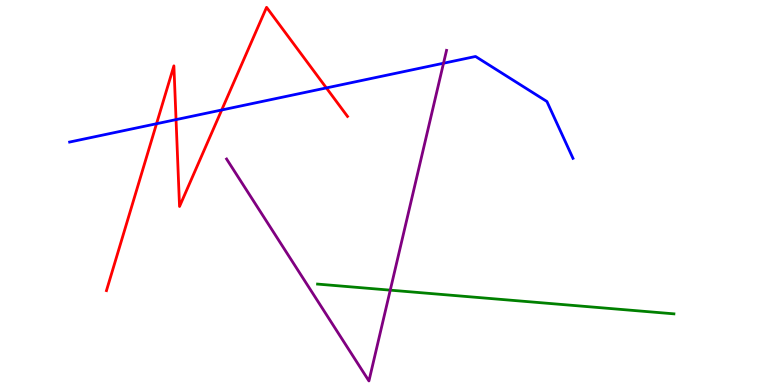[{'lines': ['blue', 'red'], 'intersections': [{'x': 2.02, 'y': 6.79}, {'x': 2.27, 'y': 6.89}, {'x': 2.86, 'y': 7.14}, {'x': 4.21, 'y': 7.72}]}, {'lines': ['green', 'red'], 'intersections': []}, {'lines': ['purple', 'red'], 'intersections': []}, {'lines': ['blue', 'green'], 'intersections': []}, {'lines': ['blue', 'purple'], 'intersections': [{'x': 5.72, 'y': 8.36}]}, {'lines': ['green', 'purple'], 'intersections': [{'x': 5.04, 'y': 2.46}]}]